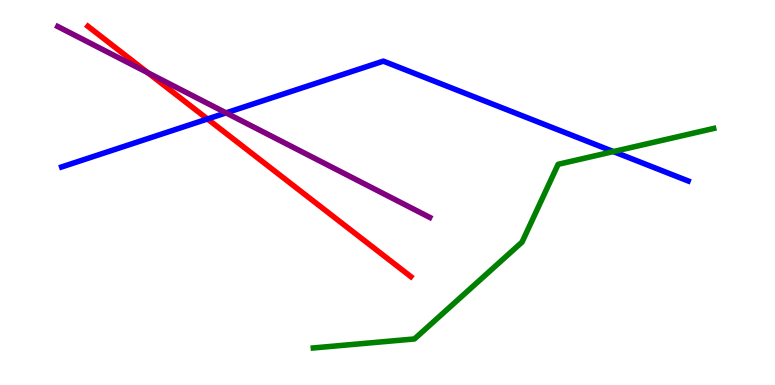[{'lines': ['blue', 'red'], 'intersections': [{'x': 2.68, 'y': 6.91}]}, {'lines': ['green', 'red'], 'intersections': []}, {'lines': ['purple', 'red'], 'intersections': [{'x': 1.91, 'y': 8.11}]}, {'lines': ['blue', 'green'], 'intersections': [{'x': 7.91, 'y': 6.06}]}, {'lines': ['blue', 'purple'], 'intersections': [{'x': 2.92, 'y': 7.07}]}, {'lines': ['green', 'purple'], 'intersections': []}]